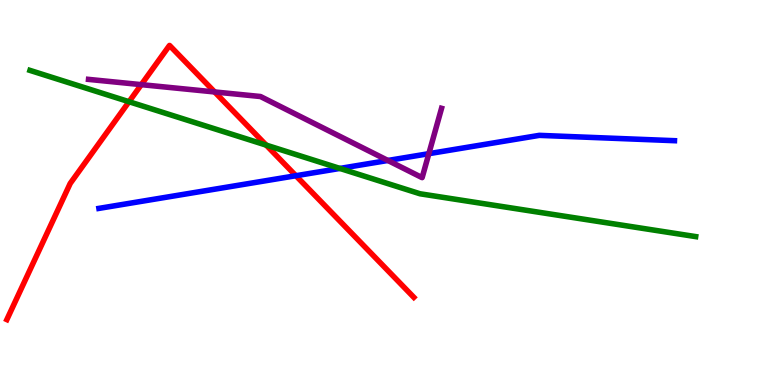[{'lines': ['blue', 'red'], 'intersections': [{'x': 3.82, 'y': 5.44}]}, {'lines': ['green', 'red'], 'intersections': [{'x': 1.66, 'y': 7.36}, {'x': 3.44, 'y': 6.23}]}, {'lines': ['purple', 'red'], 'intersections': [{'x': 1.82, 'y': 7.8}, {'x': 2.77, 'y': 7.61}]}, {'lines': ['blue', 'green'], 'intersections': [{'x': 4.39, 'y': 5.63}]}, {'lines': ['blue', 'purple'], 'intersections': [{'x': 5.01, 'y': 5.83}, {'x': 5.53, 'y': 6.01}]}, {'lines': ['green', 'purple'], 'intersections': []}]